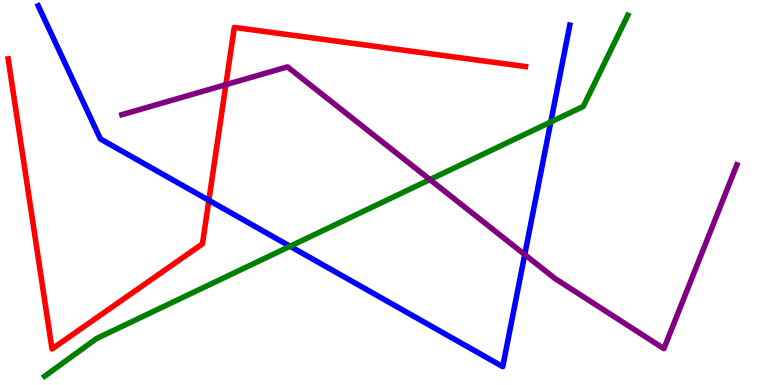[{'lines': ['blue', 'red'], 'intersections': [{'x': 2.7, 'y': 4.8}]}, {'lines': ['green', 'red'], 'intersections': []}, {'lines': ['purple', 'red'], 'intersections': [{'x': 2.91, 'y': 7.8}]}, {'lines': ['blue', 'green'], 'intersections': [{'x': 3.74, 'y': 3.6}, {'x': 7.11, 'y': 6.83}]}, {'lines': ['blue', 'purple'], 'intersections': [{'x': 6.77, 'y': 3.39}]}, {'lines': ['green', 'purple'], 'intersections': [{'x': 5.55, 'y': 5.34}]}]